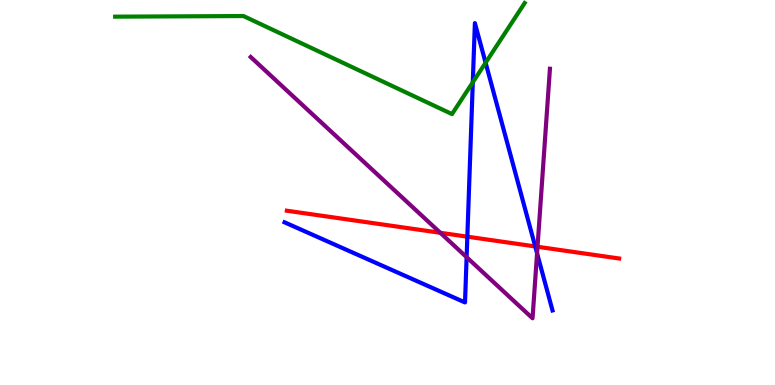[{'lines': ['blue', 'red'], 'intersections': [{'x': 6.03, 'y': 3.85}, {'x': 6.91, 'y': 3.6}]}, {'lines': ['green', 'red'], 'intersections': []}, {'lines': ['purple', 'red'], 'intersections': [{'x': 5.68, 'y': 3.95}, {'x': 6.94, 'y': 3.59}]}, {'lines': ['blue', 'green'], 'intersections': [{'x': 6.1, 'y': 7.86}, {'x': 6.27, 'y': 8.37}]}, {'lines': ['blue', 'purple'], 'intersections': [{'x': 6.02, 'y': 3.32}, {'x': 6.93, 'y': 3.42}]}, {'lines': ['green', 'purple'], 'intersections': []}]